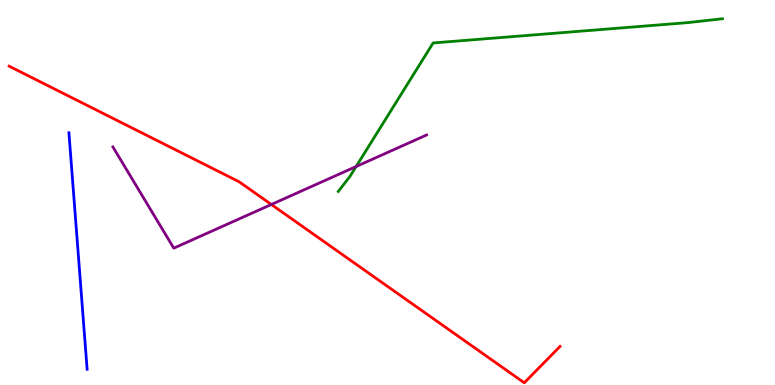[{'lines': ['blue', 'red'], 'intersections': []}, {'lines': ['green', 'red'], 'intersections': []}, {'lines': ['purple', 'red'], 'intersections': [{'x': 3.5, 'y': 4.69}]}, {'lines': ['blue', 'green'], 'intersections': []}, {'lines': ['blue', 'purple'], 'intersections': []}, {'lines': ['green', 'purple'], 'intersections': [{'x': 4.59, 'y': 5.67}]}]